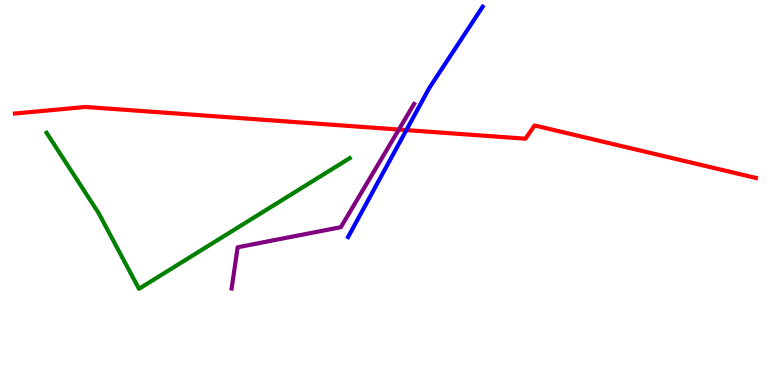[{'lines': ['blue', 'red'], 'intersections': [{'x': 5.24, 'y': 6.62}]}, {'lines': ['green', 'red'], 'intersections': []}, {'lines': ['purple', 'red'], 'intersections': [{'x': 5.15, 'y': 6.63}]}, {'lines': ['blue', 'green'], 'intersections': []}, {'lines': ['blue', 'purple'], 'intersections': []}, {'lines': ['green', 'purple'], 'intersections': []}]